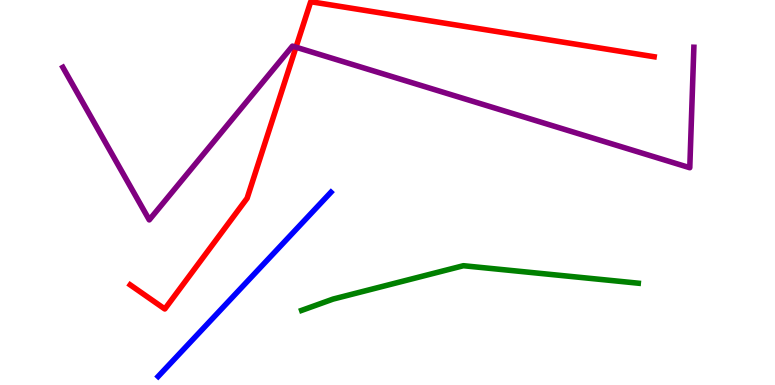[{'lines': ['blue', 'red'], 'intersections': []}, {'lines': ['green', 'red'], 'intersections': []}, {'lines': ['purple', 'red'], 'intersections': [{'x': 3.82, 'y': 8.77}]}, {'lines': ['blue', 'green'], 'intersections': []}, {'lines': ['blue', 'purple'], 'intersections': []}, {'lines': ['green', 'purple'], 'intersections': []}]